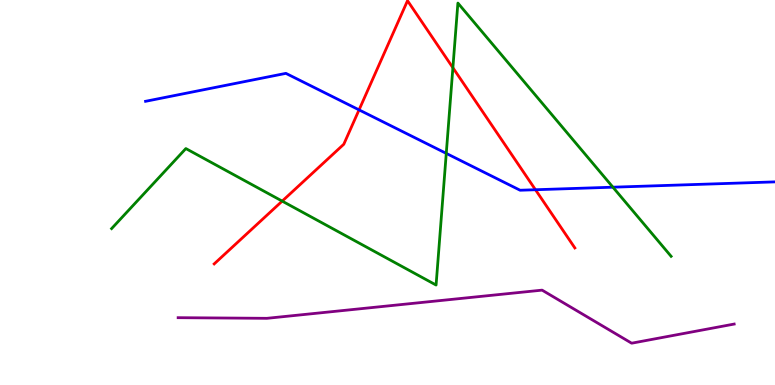[{'lines': ['blue', 'red'], 'intersections': [{'x': 4.63, 'y': 7.15}, {'x': 6.91, 'y': 5.07}]}, {'lines': ['green', 'red'], 'intersections': [{'x': 3.64, 'y': 4.78}, {'x': 5.84, 'y': 8.24}]}, {'lines': ['purple', 'red'], 'intersections': []}, {'lines': ['blue', 'green'], 'intersections': [{'x': 5.76, 'y': 6.02}, {'x': 7.91, 'y': 5.14}]}, {'lines': ['blue', 'purple'], 'intersections': []}, {'lines': ['green', 'purple'], 'intersections': []}]